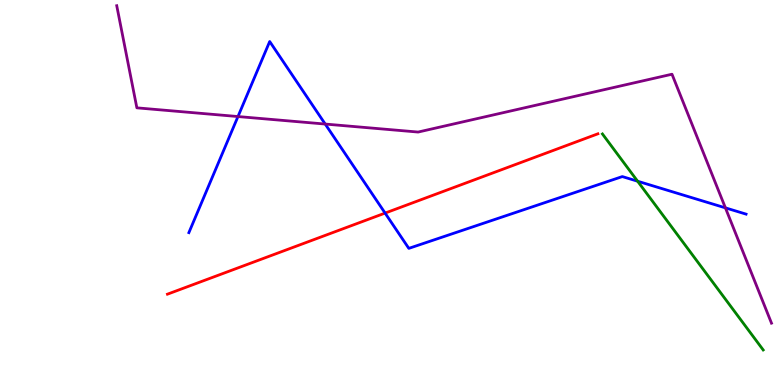[{'lines': ['blue', 'red'], 'intersections': [{'x': 4.97, 'y': 4.47}]}, {'lines': ['green', 'red'], 'intersections': []}, {'lines': ['purple', 'red'], 'intersections': []}, {'lines': ['blue', 'green'], 'intersections': [{'x': 8.23, 'y': 5.29}]}, {'lines': ['blue', 'purple'], 'intersections': [{'x': 3.07, 'y': 6.97}, {'x': 4.2, 'y': 6.78}, {'x': 9.36, 'y': 4.6}]}, {'lines': ['green', 'purple'], 'intersections': []}]